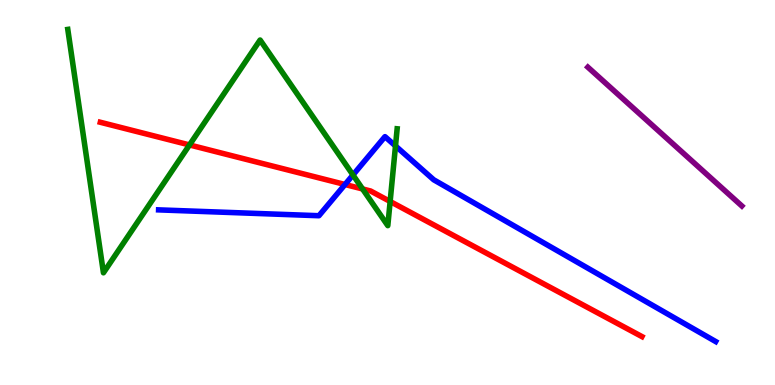[{'lines': ['blue', 'red'], 'intersections': [{'x': 4.45, 'y': 5.21}]}, {'lines': ['green', 'red'], 'intersections': [{'x': 2.45, 'y': 6.24}, {'x': 4.68, 'y': 5.09}, {'x': 5.03, 'y': 4.77}]}, {'lines': ['purple', 'red'], 'intersections': []}, {'lines': ['blue', 'green'], 'intersections': [{'x': 4.55, 'y': 5.46}, {'x': 5.1, 'y': 6.21}]}, {'lines': ['blue', 'purple'], 'intersections': []}, {'lines': ['green', 'purple'], 'intersections': []}]